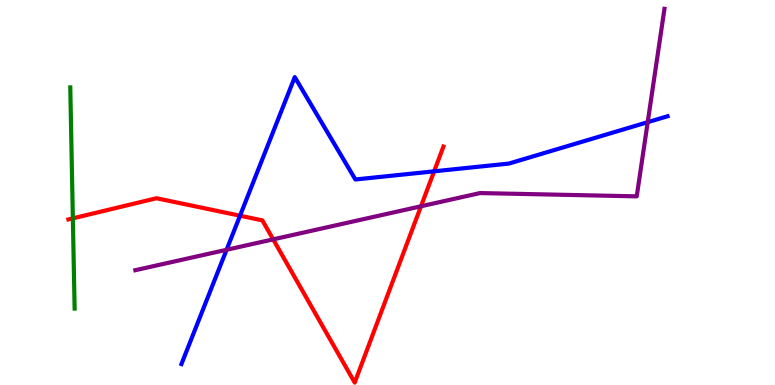[{'lines': ['blue', 'red'], 'intersections': [{'x': 3.1, 'y': 4.4}, {'x': 5.6, 'y': 5.55}]}, {'lines': ['green', 'red'], 'intersections': [{'x': 0.94, 'y': 4.33}]}, {'lines': ['purple', 'red'], 'intersections': [{'x': 3.52, 'y': 3.78}, {'x': 5.43, 'y': 4.64}]}, {'lines': ['blue', 'green'], 'intersections': []}, {'lines': ['blue', 'purple'], 'intersections': [{'x': 2.92, 'y': 3.51}, {'x': 8.36, 'y': 6.83}]}, {'lines': ['green', 'purple'], 'intersections': []}]